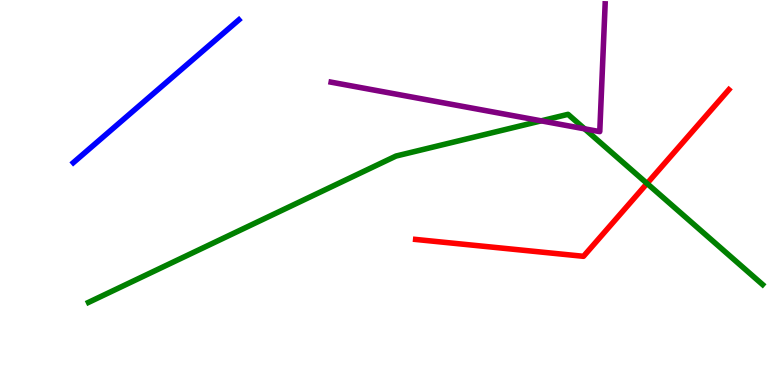[{'lines': ['blue', 'red'], 'intersections': []}, {'lines': ['green', 'red'], 'intersections': [{'x': 8.35, 'y': 5.23}]}, {'lines': ['purple', 'red'], 'intersections': []}, {'lines': ['blue', 'green'], 'intersections': []}, {'lines': ['blue', 'purple'], 'intersections': []}, {'lines': ['green', 'purple'], 'intersections': [{'x': 6.98, 'y': 6.86}, {'x': 7.54, 'y': 6.65}]}]